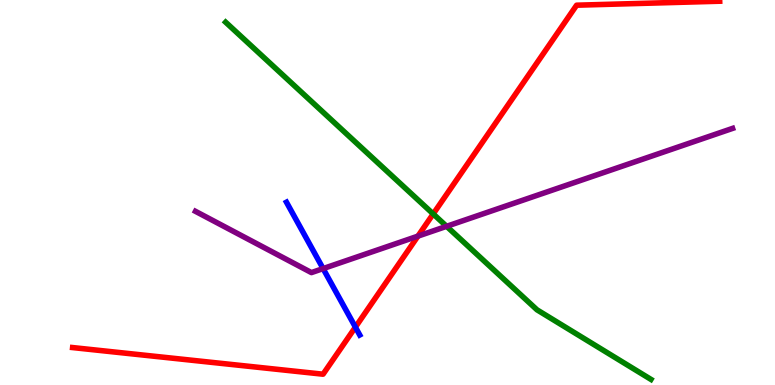[{'lines': ['blue', 'red'], 'intersections': [{'x': 4.59, 'y': 1.5}]}, {'lines': ['green', 'red'], 'intersections': [{'x': 5.59, 'y': 4.44}]}, {'lines': ['purple', 'red'], 'intersections': [{'x': 5.39, 'y': 3.87}]}, {'lines': ['blue', 'green'], 'intersections': []}, {'lines': ['blue', 'purple'], 'intersections': [{'x': 4.17, 'y': 3.02}]}, {'lines': ['green', 'purple'], 'intersections': [{'x': 5.76, 'y': 4.12}]}]